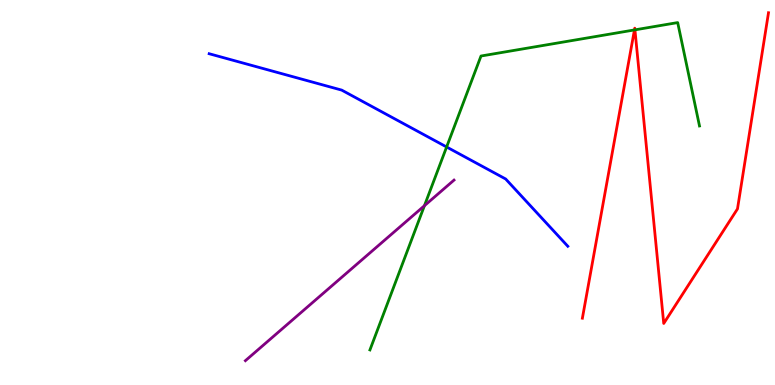[{'lines': ['blue', 'red'], 'intersections': []}, {'lines': ['green', 'red'], 'intersections': [{'x': 8.19, 'y': 9.22}, {'x': 8.19, 'y': 9.22}]}, {'lines': ['purple', 'red'], 'intersections': []}, {'lines': ['blue', 'green'], 'intersections': [{'x': 5.76, 'y': 6.18}]}, {'lines': ['blue', 'purple'], 'intersections': []}, {'lines': ['green', 'purple'], 'intersections': [{'x': 5.48, 'y': 4.66}]}]